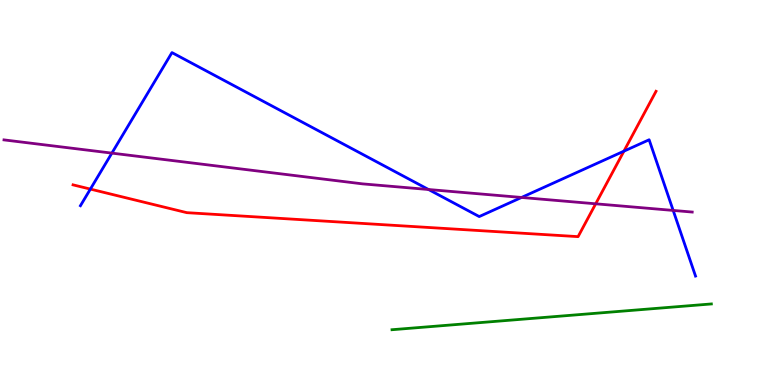[{'lines': ['blue', 'red'], 'intersections': [{'x': 1.17, 'y': 5.09}, {'x': 8.05, 'y': 6.07}]}, {'lines': ['green', 'red'], 'intersections': []}, {'lines': ['purple', 'red'], 'intersections': [{'x': 7.69, 'y': 4.71}]}, {'lines': ['blue', 'green'], 'intersections': []}, {'lines': ['blue', 'purple'], 'intersections': [{'x': 1.44, 'y': 6.02}, {'x': 5.53, 'y': 5.08}, {'x': 6.73, 'y': 4.87}, {'x': 8.69, 'y': 4.53}]}, {'lines': ['green', 'purple'], 'intersections': []}]